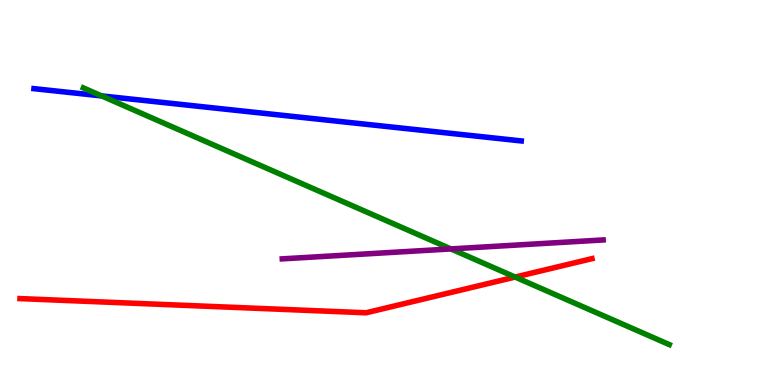[{'lines': ['blue', 'red'], 'intersections': []}, {'lines': ['green', 'red'], 'intersections': [{'x': 6.65, 'y': 2.8}]}, {'lines': ['purple', 'red'], 'intersections': []}, {'lines': ['blue', 'green'], 'intersections': [{'x': 1.31, 'y': 7.51}]}, {'lines': ['blue', 'purple'], 'intersections': []}, {'lines': ['green', 'purple'], 'intersections': [{'x': 5.82, 'y': 3.53}]}]